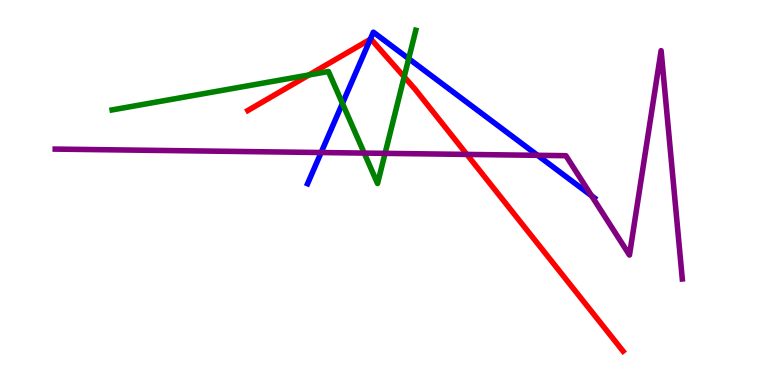[{'lines': ['blue', 'red'], 'intersections': [{'x': 4.78, 'y': 8.98}]}, {'lines': ['green', 'red'], 'intersections': [{'x': 3.99, 'y': 8.05}, {'x': 5.22, 'y': 8.0}]}, {'lines': ['purple', 'red'], 'intersections': [{'x': 6.02, 'y': 5.99}]}, {'lines': ['blue', 'green'], 'intersections': [{'x': 4.42, 'y': 7.31}, {'x': 5.27, 'y': 8.48}]}, {'lines': ['blue', 'purple'], 'intersections': [{'x': 4.14, 'y': 6.04}, {'x': 6.94, 'y': 5.97}, {'x': 7.63, 'y': 4.91}]}, {'lines': ['green', 'purple'], 'intersections': [{'x': 4.7, 'y': 6.02}, {'x': 4.97, 'y': 6.02}]}]